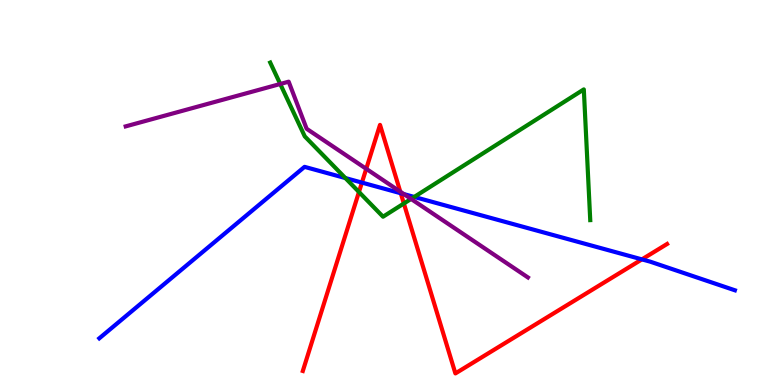[{'lines': ['blue', 'red'], 'intersections': [{'x': 4.67, 'y': 5.26}, {'x': 5.17, 'y': 4.98}, {'x': 8.28, 'y': 3.26}]}, {'lines': ['green', 'red'], 'intersections': [{'x': 4.63, 'y': 5.01}, {'x': 5.21, 'y': 4.71}]}, {'lines': ['purple', 'red'], 'intersections': [{'x': 4.73, 'y': 5.62}, {'x': 5.16, 'y': 5.02}]}, {'lines': ['blue', 'green'], 'intersections': [{'x': 4.46, 'y': 5.38}, {'x': 5.34, 'y': 4.88}]}, {'lines': ['blue', 'purple'], 'intersections': [{'x': 5.21, 'y': 4.96}]}, {'lines': ['green', 'purple'], 'intersections': [{'x': 3.62, 'y': 7.82}, {'x': 5.3, 'y': 4.83}]}]